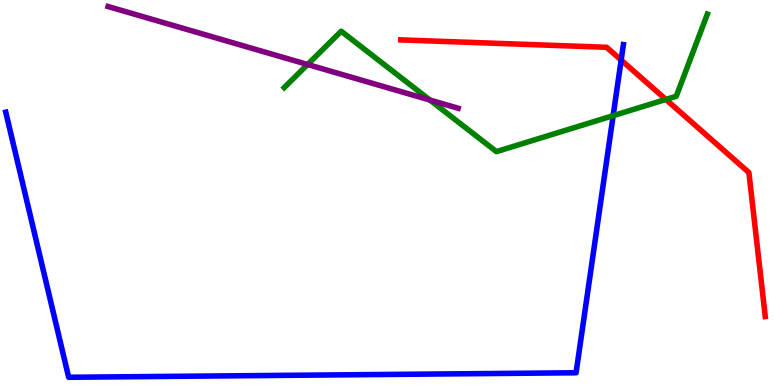[{'lines': ['blue', 'red'], 'intersections': [{'x': 8.01, 'y': 8.44}]}, {'lines': ['green', 'red'], 'intersections': [{'x': 8.59, 'y': 7.42}]}, {'lines': ['purple', 'red'], 'intersections': []}, {'lines': ['blue', 'green'], 'intersections': [{'x': 7.91, 'y': 7.0}]}, {'lines': ['blue', 'purple'], 'intersections': []}, {'lines': ['green', 'purple'], 'intersections': [{'x': 3.97, 'y': 8.32}, {'x': 5.55, 'y': 7.4}]}]